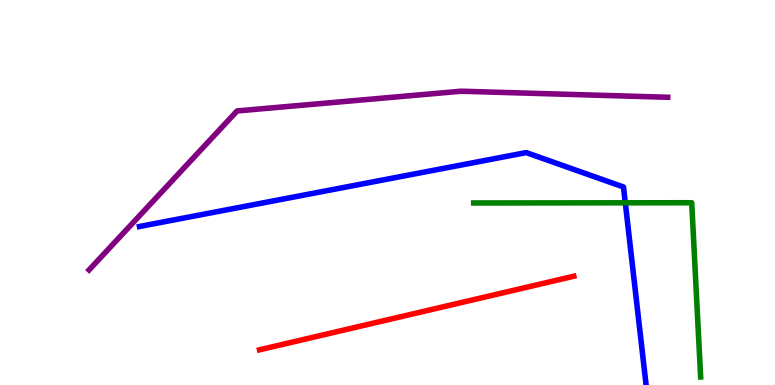[{'lines': ['blue', 'red'], 'intersections': []}, {'lines': ['green', 'red'], 'intersections': []}, {'lines': ['purple', 'red'], 'intersections': []}, {'lines': ['blue', 'green'], 'intersections': [{'x': 8.07, 'y': 4.73}]}, {'lines': ['blue', 'purple'], 'intersections': []}, {'lines': ['green', 'purple'], 'intersections': []}]